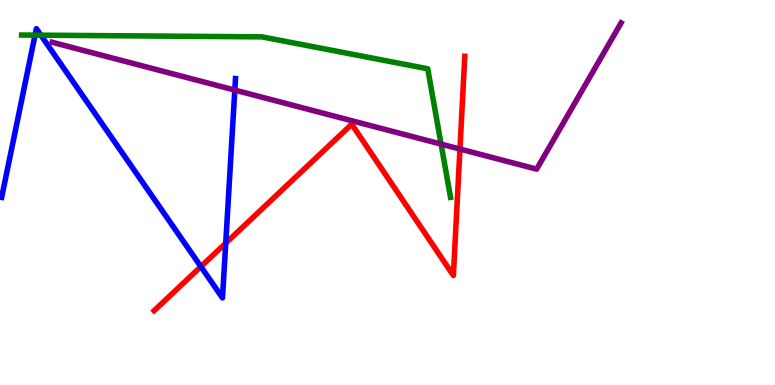[{'lines': ['blue', 'red'], 'intersections': [{'x': 2.59, 'y': 3.08}, {'x': 2.91, 'y': 3.68}]}, {'lines': ['green', 'red'], 'intersections': []}, {'lines': ['purple', 'red'], 'intersections': [{'x': 5.93, 'y': 6.13}]}, {'lines': ['blue', 'green'], 'intersections': [{'x': 0.452, 'y': 9.09}, {'x': 0.528, 'y': 9.09}]}, {'lines': ['blue', 'purple'], 'intersections': [{'x': 3.03, 'y': 7.66}]}, {'lines': ['green', 'purple'], 'intersections': [{'x': 5.69, 'y': 6.26}]}]